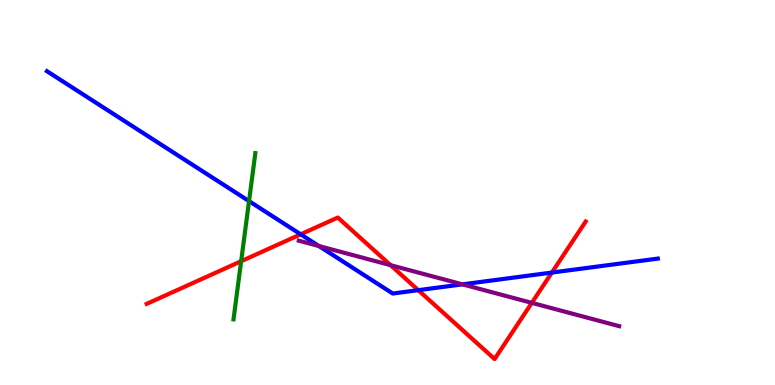[{'lines': ['blue', 'red'], 'intersections': [{'x': 3.88, 'y': 3.91}, {'x': 5.4, 'y': 2.46}, {'x': 7.12, 'y': 2.92}]}, {'lines': ['green', 'red'], 'intersections': [{'x': 3.11, 'y': 3.22}]}, {'lines': ['purple', 'red'], 'intersections': [{'x': 5.04, 'y': 3.11}, {'x': 6.86, 'y': 2.13}]}, {'lines': ['blue', 'green'], 'intersections': [{'x': 3.21, 'y': 4.78}]}, {'lines': ['blue', 'purple'], 'intersections': [{'x': 4.12, 'y': 3.61}, {'x': 5.97, 'y': 2.61}]}, {'lines': ['green', 'purple'], 'intersections': []}]